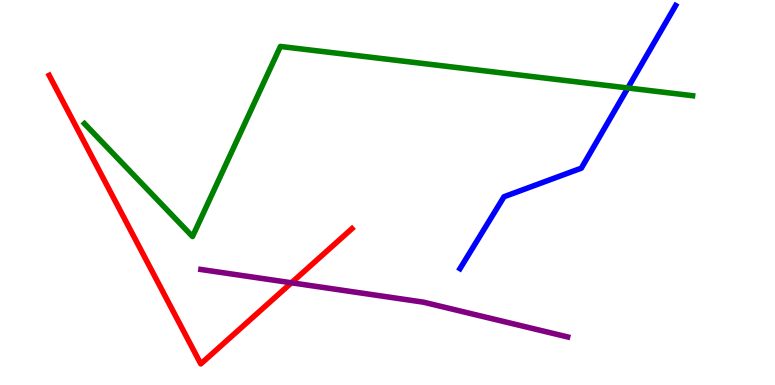[{'lines': ['blue', 'red'], 'intersections': []}, {'lines': ['green', 'red'], 'intersections': []}, {'lines': ['purple', 'red'], 'intersections': [{'x': 3.76, 'y': 2.66}]}, {'lines': ['blue', 'green'], 'intersections': [{'x': 8.1, 'y': 7.72}]}, {'lines': ['blue', 'purple'], 'intersections': []}, {'lines': ['green', 'purple'], 'intersections': []}]